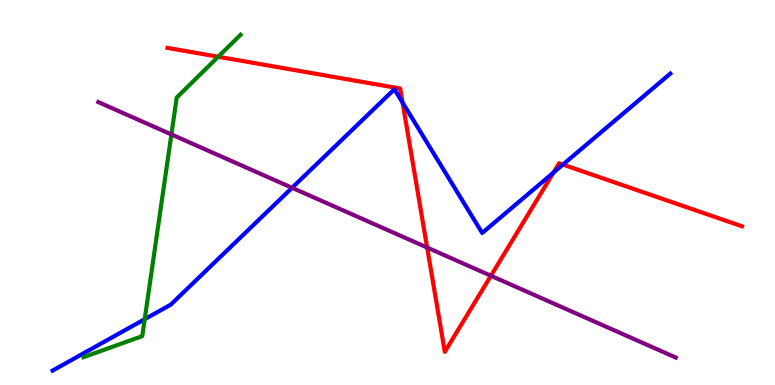[{'lines': ['blue', 'red'], 'intersections': [{'x': 5.19, 'y': 7.34}, {'x': 7.14, 'y': 5.52}, {'x': 7.26, 'y': 5.73}]}, {'lines': ['green', 'red'], 'intersections': [{'x': 2.82, 'y': 8.53}]}, {'lines': ['purple', 'red'], 'intersections': [{'x': 5.51, 'y': 3.57}, {'x': 6.33, 'y': 2.84}]}, {'lines': ['blue', 'green'], 'intersections': [{'x': 1.87, 'y': 1.71}]}, {'lines': ['blue', 'purple'], 'intersections': [{'x': 3.77, 'y': 5.12}]}, {'lines': ['green', 'purple'], 'intersections': [{'x': 2.21, 'y': 6.51}]}]